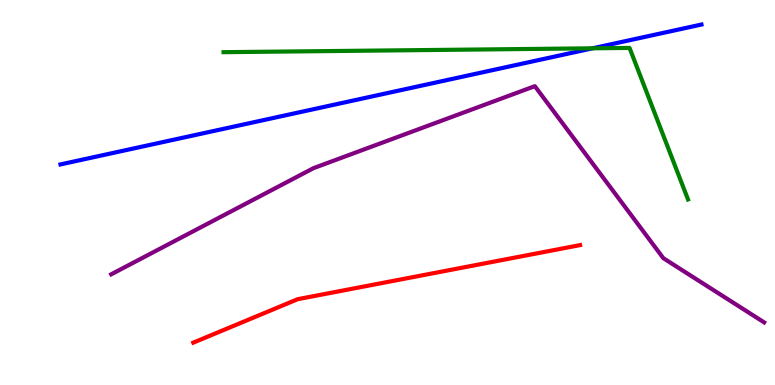[{'lines': ['blue', 'red'], 'intersections': []}, {'lines': ['green', 'red'], 'intersections': []}, {'lines': ['purple', 'red'], 'intersections': []}, {'lines': ['blue', 'green'], 'intersections': [{'x': 7.65, 'y': 8.75}]}, {'lines': ['blue', 'purple'], 'intersections': []}, {'lines': ['green', 'purple'], 'intersections': []}]